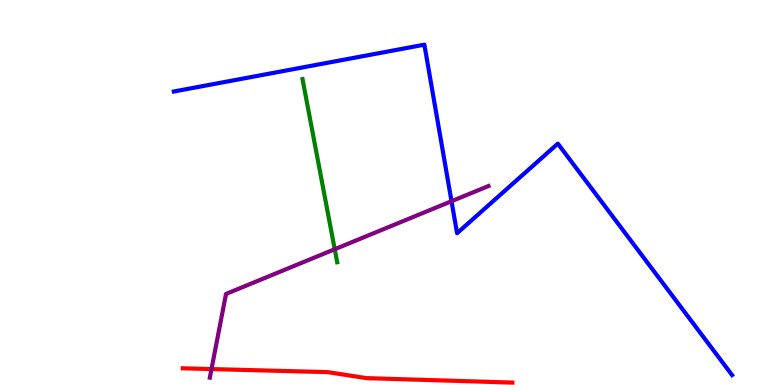[{'lines': ['blue', 'red'], 'intersections': []}, {'lines': ['green', 'red'], 'intersections': []}, {'lines': ['purple', 'red'], 'intersections': [{'x': 2.73, 'y': 0.414}]}, {'lines': ['blue', 'green'], 'intersections': []}, {'lines': ['blue', 'purple'], 'intersections': [{'x': 5.83, 'y': 4.77}]}, {'lines': ['green', 'purple'], 'intersections': [{'x': 4.32, 'y': 3.53}]}]